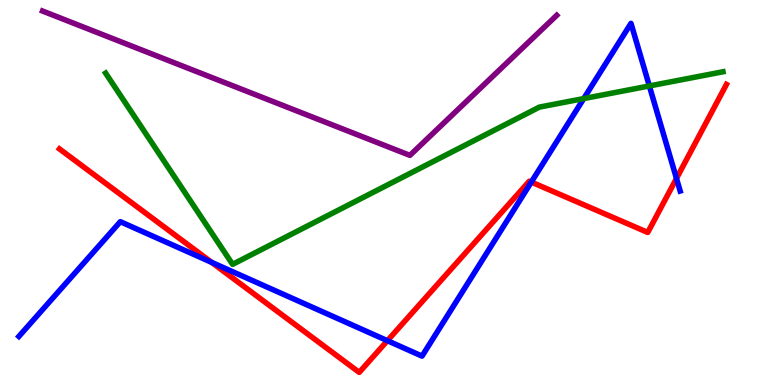[{'lines': ['blue', 'red'], 'intersections': [{'x': 2.73, 'y': 3.18}, {'x': 5.0, 'y': 1.15}, {'x': 6.86, 'y': 5.27}, {'x': 8.73, 'y': 5.37}]}, {'lines': ['green', 'red'], 'intersections': []}, {'lines': ['purple', 'red'], 'intersections': []}, {'lines': ['blue', 'green'], 'intersections': [{'x': 7.53, 'y': 7.44}, {'x': 8.38, 'y': 7.77}]}, {'lines': ['blue', 'purple'], 'intersections': []}, {'lines': ['green', 'purple'], 'intersections': []}]